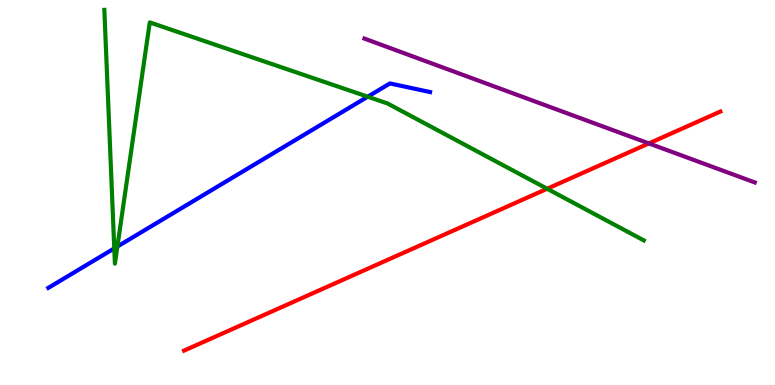[{'lines': ['blue', 'red'], 'intersections': []}, {'lines': ['green', 'red'], 'intersections': [{'x': 7.06, 'y': 5.1}]}, {'lines': ['purple', 'red'], 'intersections': [{'x': 8.37, 'y': 6.28}]}, {'lines': ['blue', 'green'], 'intersections': [{'x': 1.47, 'y': 3.55}, {'x': 1.51, 'y': 3.6}, {'x': 4.74, 'y': 7.49}]}, {'lines': ['blue', 'purple'], 'intersections': []}, {'lines': ['green', 'purple'], 'intersections': []}]